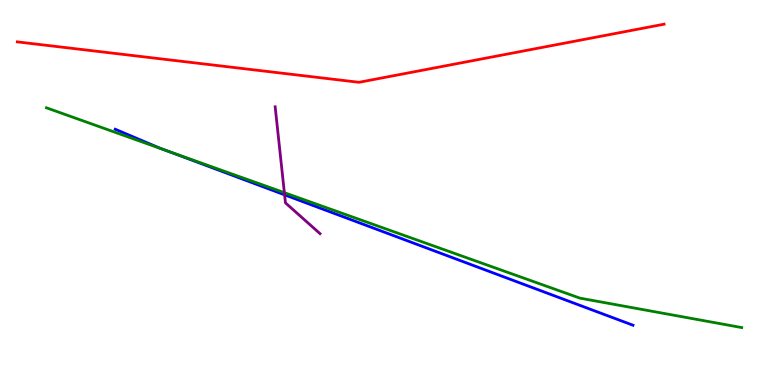[{'lines': ['blue', 'red'], 'intersections': []}, {'lines': ['green', 'red'], 'intersections': []}, {'lines': ['purple', 'red'], 'intersections': []}, {'lines': ['blue', 'green'], 'intersections': [{'x': 2.14, 'y': 6.09}]}, {'lines': ['blue', 'purple'], 'intersections': [{'x': 3.67, 'y': 4.94}]}, {'lines': ['green', 'purple'], 'intersections': [{'x': 3.67, 'y': 5.0}]}]